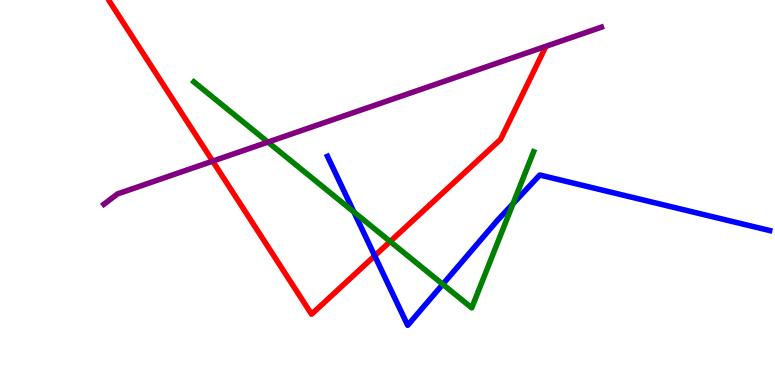[{'lines': ['blue', 'red'], 'intersections': [{'x': 4.83, 'y': 3.36}]}, {'lines': ['green', 'red'], 'intersections': [{'x': 5.03, 'y': 3.73}]}, {'lines': ['purple', 'red'], 'intersections': [{'x': 2.74, 'y': 5.81}]}, {'lines': ['blue', 'green'], 'intersections': [{'x': 4.57, 'y': 4.49}, {'x': 5.71, 'y': 2.62}, {'x': 6.62, 'y': 4.71}]}, {'lines': ['blue', 'purple'], 'intersections': []}, {'lines': ['green', 'purple'], 'intersections': [{'x': 3.46, 'y': 6.31}]}]